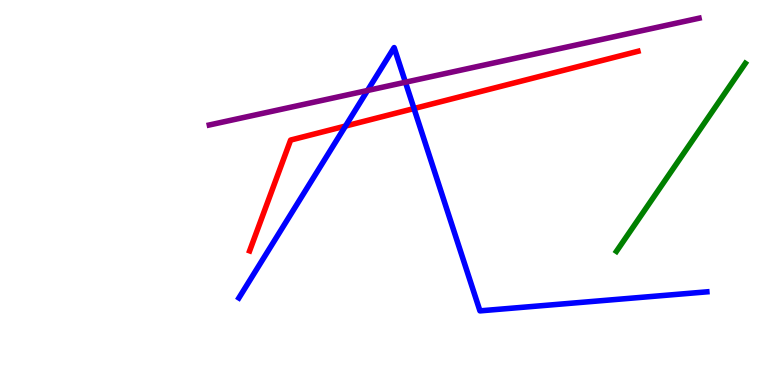[{'lines': ['blue', 'red'], 'intersections': [{'x': 4.46, 'y': 6.73}, {'x': 5.34, 'y': 7.18}]}, {'lines': ['green', 'red'], 'intersections': []}, {'lines': ['purple', 'red'], 'intersections': []}, {'lines': ['blue', 'green'], 'intersections': []}, {'lines': ['blue', 'purple'], 'intersections': [{'x': 4.74, 'y': 7.65}, {'x': 5.23, 'y': 7.86}]}, {'lines': ['green', 'purple'], 'intersections': []}]